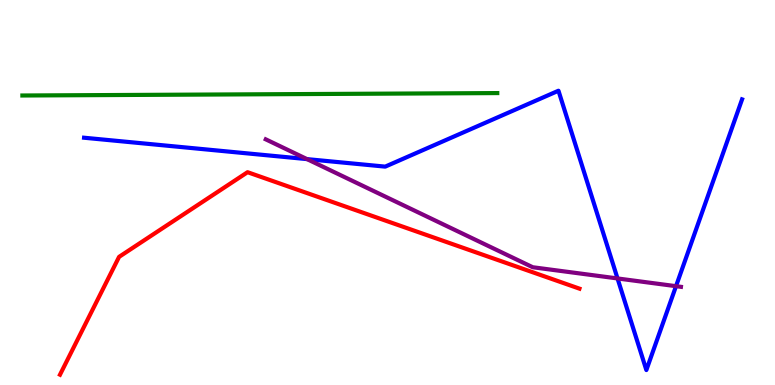[{'lines': ['blue', 'red'], 'intersections': []}, {'lines': ['green', 'red'], 'intersections': []}, {'lines': ['purple', 'red'], 'intersections': []}, {'lines': ['blue', 'green'], 'intersections': []}, {'lines': ['blue', 'purple'], 'intersections': [{'x': 3.96, 'y': 5.87}, {'x': 7.97, 'y': 2.77}, {'x': 8.72, 'y': 2.57}]}, {'lines': ['green', 'purple'], 'intersections': []}]